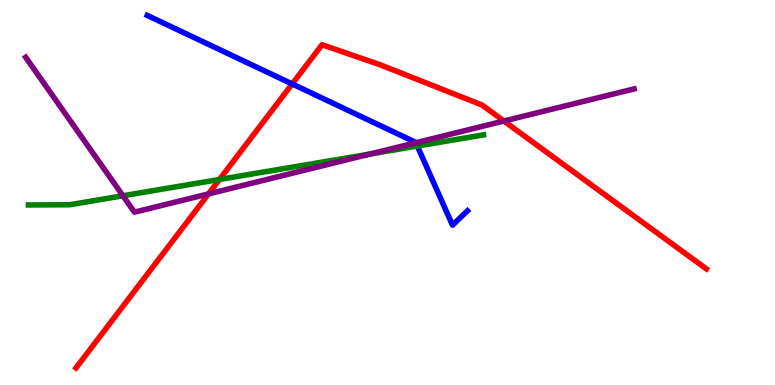[{'lines': ['blue', 'red'], 'intersections': [{'x': 3.77, 'y': 7.82}]}, {'lines': ['green', 'red'], 'intersections': [{'x': 2.83, 'y': 5.34}]}, {'lines': ['purple', 'red'], 'intersections': [{'x': 2.69, 'y': 4.96}, {'x': 6.5, 'y': 6.86}]}, {'lines': ['blue', 'green'], 'intersections': [{'x': 5.39, 'y': 6.21}]}, {'lines': ['blue', 'purple'], 'intersections': [{'x': 5.37, 'y': 6.29}]}, {'lines': ['green', 'purple'], 'intersections': [{'x': 1.59, 'y': 4.92}, {'x': 4.78, 'y': 6.0}]}]